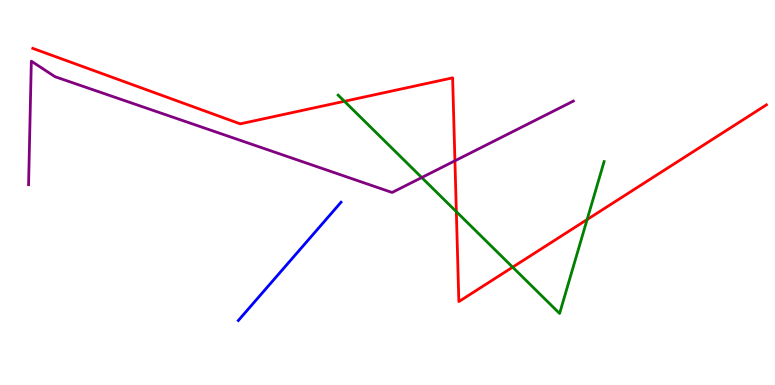[{'lines': ['blue', 'red'], 'intersections': []}, {'lines': ['green', 'red'], 'intersections': [{'x': 4.44, 'y': 7.37}, {'x': 5.89, 'y': 4.5}, {'x': 6.61, 'y': 3.06}, {'x': 7.58, 'y': 4.3}]}, {'lines': ['purple', 'red'], 'intersections': [{'x': 5.87, 'y': 5.82}]}, {'lines': ['blue', 'green'], 'intersections': []}, {'lines': ['blue', 'purple'], 'intersections': []}, {'lines': ['green', 'purple'], 'intersections': [{'x': 5.44, 'y': 5.39}]}]